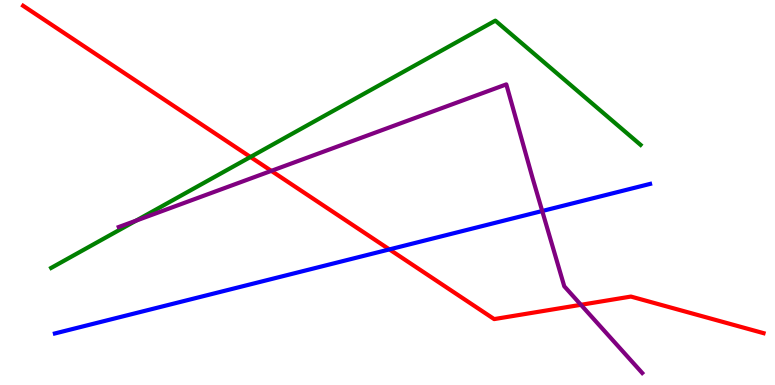[{'lines': ['blue', 'red'], 'intersections': [{'x': 5.02, 'y': 3.52}]}, {'lines': ['green', 'red'], 'intersections': [{'x': 3.23, 'y': 5.92}]}, {'lines': ['purple', 'red'], 'intersections': [{'x': 3.5, 'y': 5.56}, {'x': 7.5, 'y': 2.08}]}, {'lines': ['blue', 'green'], 'intersections': []}, {'lines': ['blue', 'purple'], 'intersections': [{'x': 7.0, 'y': 4.52}]}, {'lines': ['green', 'purple'], 'intersections': [{'x': 1.76, 'y': 4.27}]}]